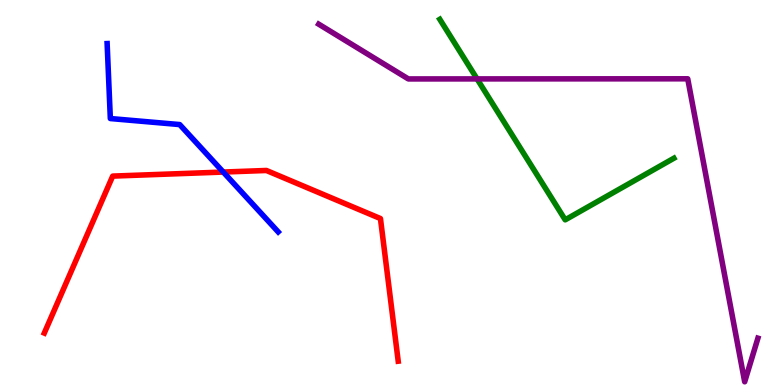[{'lines': ['blue', 'red'], 'intersections': [{'x': 2.88, 'y': 5.53}]}, {'lines': ['green', 'red'], 'intersections': []}, {'lines': ['purple', 'red'], 'intersections': []}, {'lines': ['blue', 'green'], 'intersections': []}, {'lines': ['blue', 'purple'], 'intersections': []}, {'lines': ['green', 'purple'], 'intersections': [{'x': 6.16, 'y': 7.95}]}]